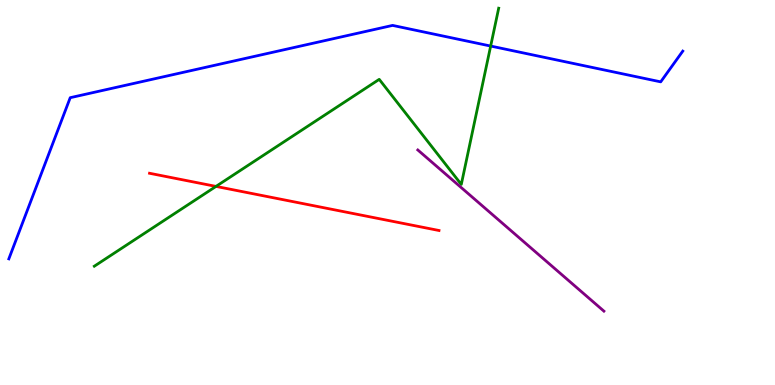[{'lines': ['blue', 'red'], 'intersections': []}, {'lines': ['green', 'red'], 'intersections': [{'x': 2.79, 'y': 5.16}]}, {'lines': ['purple', 'red'], 'intersections': []}, {'lines': ['blue', 'green'], 'intersections': [{'x': 6.33, 'y': 8.8}]}, {'lines': ['blue', 'purple'], 'intersections': []}, {'lines': ['green', 'purple'], 'intersections': []}]